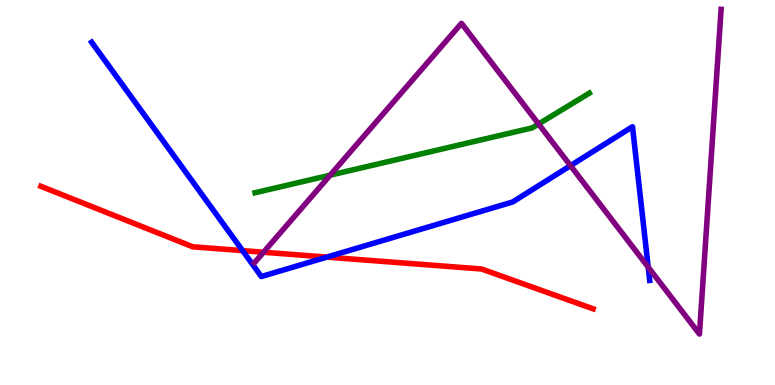[{'lines': ['blue', 'red'], 'intersections': [{'x': 3.13, 'y': 3.49}, {'x': 4.22, 'y': 3.32}]}, {'lines': ['green', 'red'], 'intersections': []}, {'lines': ['purple', 'red'], 'intersections': [{'x': 3.4, 'y': 3.45}]}, {'lines': ['blue', 'green'], 'intersections': []}, {'lines': ['blue', 'purple'], 'intersections': [{'x': 7.36, 'y': 5.7}, {'x': 8.36, 'y': 3.06}]}, {'lines': ['green', 'purple'], 'intersections': [{'x': 4.26, 'y': 5.45}, {'x': 6.95, 'y': 6.78}]}]